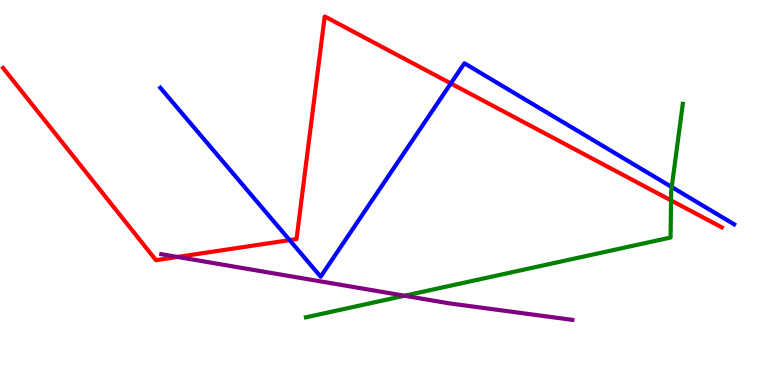[{'lines': ['blue', 'red'], 'intersections': [{'x': 3.74, 'y': 3.76}, {'x': 5.82, 'y': 7.83}]}, {'lines': ['green', 'red'], 'intersections': [{'x': 8.66, 'y': 4.79}]}, {'lines': ['purple', 'red'], 'intersections': [{'x': 2.29, 'y': 3.33}]}, {'lines': ['blue', 'green'], 'intersections': [{'x': 8.67, 'y': 5.14}]}, {'lines': ['blue', 'purple'], 'intersections': []}, {'lines': ['green', 'purple'], 'intersections': [{'x': 5.22, 'y': 2.32}]}]